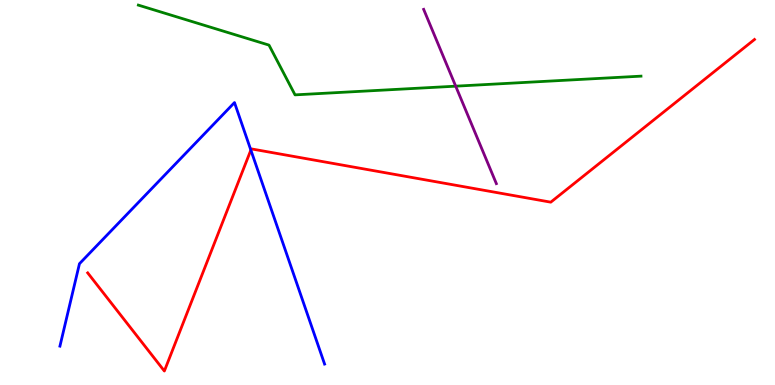[{'lines': ['blue', 'red'], 'intersections': [{'x': 3.24, 'y': 6.1}]}, {'lines': ['green', 'red'], 'intersections': []}, {'lines': ['purple', 'red'], 'intersections': []}, {'lines': ['blue', 'green'], 'intersections': []}, {'lines': ['blue', 'purple'], 'intersections': []}, {'lines': ['green', 'purple'], 'intersections': [{'x': 5.88, 'y': 7.76}]}]